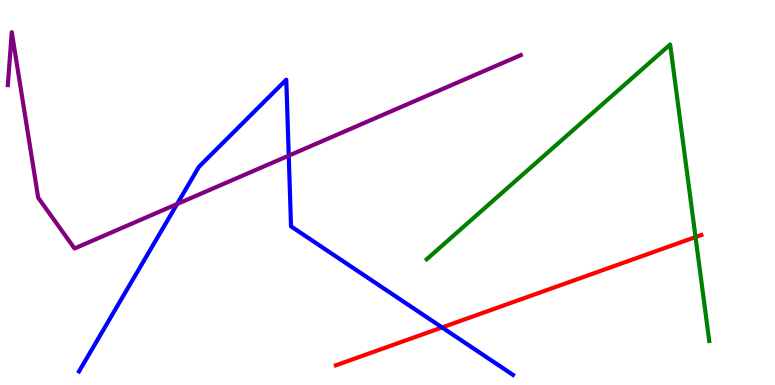[{'lines': ['blue', 'red'], 'intersections': [{'x': 5.7, 'y': 1.5}]}, {'lines': ['green', 'red'], 'intersections': [{'x': 8.97, 'y': 3.84}]}, {'lines': ['purple', 'red'], 'intersections': []}, {'lines': ['blue', 'green'], 'intersections': []}, {'lines': ['blue', 'purple'], 'intersections': [{'x': 2.29, 'y': 4.7}, {'x': 3.73, 'y': 5.96}]}, {'lines': ['green', 'purple'], 'intersections': []}]